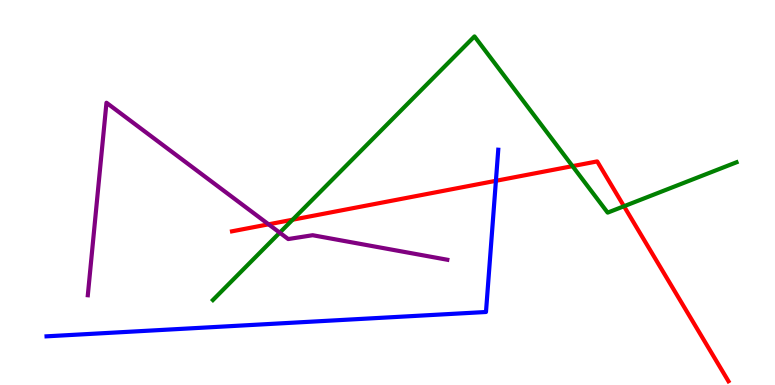[{'lines': ['blue', 'red'], 'intersections': [{'x': 6.4, 'y': 5.3}]}, {'lines': ['green', 'red'], 'intersections': [{'x': 3.78, 'y': 4.29}, {'x': 7.39, 'y': 5.68}, {'x': 8.05, 'y': 4.64}]}, {'lines': ['purple', 'red'], 'intersections': [{'x': 3.47, 'y': 4.17}]}, {'lines': ['blue', 'green'], 'intersections': []}, {'lines': ['blue', 'purple'], 'intersections': []}, {'lines': ['green', 'purple'], 'intersections': [{'x': 3.61, 'y': 3.96}]}]